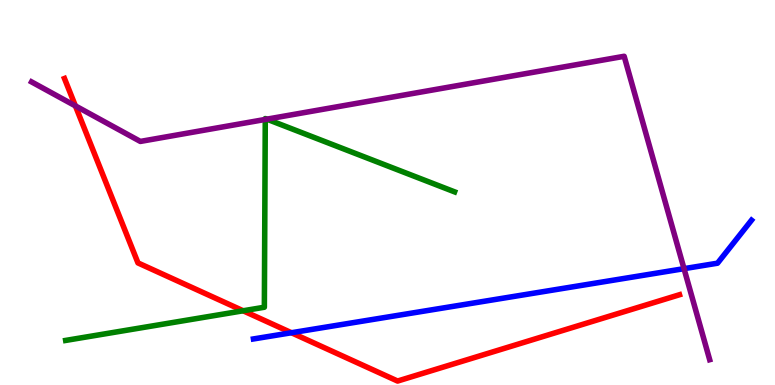[{'lines': ['blue', 'red'], 'intersections': [{'x': 3.76, 'y': 1.36}]}, {'lines': ['green', 'red'], 'intersections': [{'x': 3.14, 'y': 1.93}]}, {'lines': ['purple', 'red'], 'intersections': [{'x': 0.973, 'y': 7.25}]}, {'lines': ['blue', 'green'], 'intersections': []}, {'lines': ['blue', 'purple'], 'intersections': [{'x': 8.83, 'y': 3.02}]}, {'lines': ['green', 'purple'], 'intersections': [{'x': 3.42, 'y': 6.9}, {'x': 3.44, 'y': 6.9}]}]